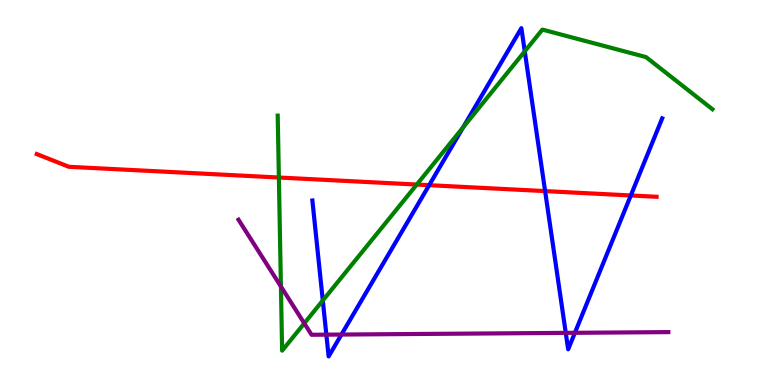[{'lines': ['blue', 'red'], 'intersections': [{'x': 5.54, 'y': 5.19}, {'x': 7.03, 'y': 5.04}, {'x': 8.14, 'y': 4.92}]}, {'lines': ['green', 'red'], 'intersections': [{'x': 3.6, 'y': 5.39}, {'x': 5.38, 'y': 5.21}]}, {'lines': ['purple', 'red'], 'intersections': []}, {'lines': ['blue', 'green'], 'intersections': [{'x': 4.17, 'y': 2.2}, {'x': 5.98, 'y': 6.69}, {'x': 6.77, 'y': 8.67}]}, {'lines': ['blue', 'purple'], 'intersections': [{'x': 4.21, 'y': 1.31}, {'x': 4.41, 'y': 1.31}, {'x': 7.3, 'y': 1.35}, {'x': 7.42, 'y': 1.36}]}, {'lines': ['green', 'purple'], 'intersections': [{'x': 3.62, 'y': 2.56}, {'x': 3.93, 'y': 1.6}]}]